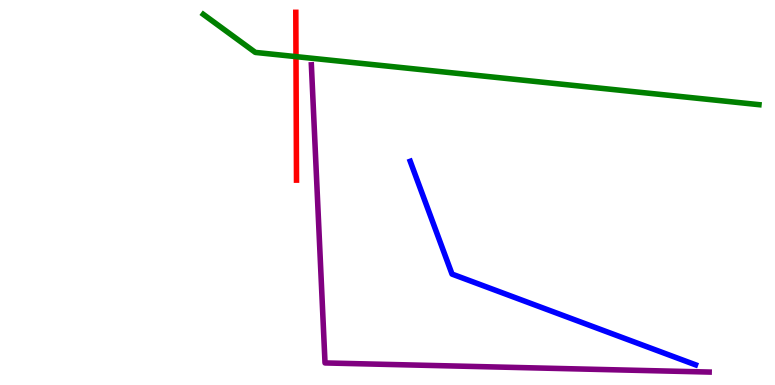[{'lines': ['blue', 'red'], 'intersections': []}, {'lines': ['green', 'red'], 'intersections': [{'x': 3.82, 'y': 8.53}]}, {'lines': ['purple', 'red'], 'intersections': []}, {'lines': ['blue', 'green'], 'intersections': []}, {'lines': ['blue', 'purple'], 'intersections': []}, {'lines': ['green', 'purple'], 'intersections': []}]